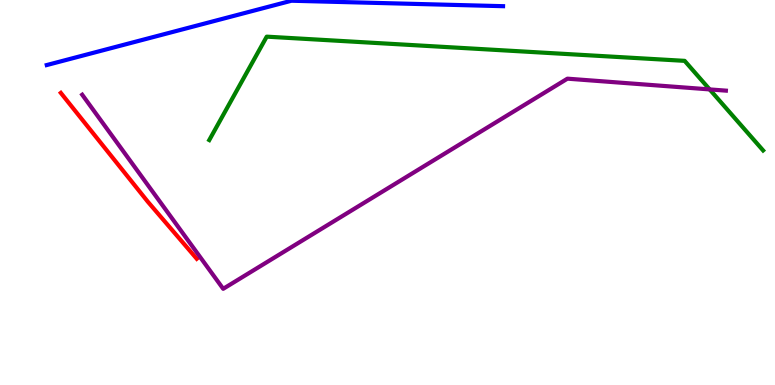[{'lines': ['blue', 'red'], 'intersections': []}, {'lines': ['green', 'red'], 'intersections': []}, {'lines': ['purple', 'red'], 'intersections': []}, {'lines': ['blue', 'green'], 'intersections': []}, {'lines': ['blue', 'purple'], 'intersections': []}, {'lines': ['green', 'purple'], 'intersections': [{'x': 9.16, 'y': 7.68}]}]